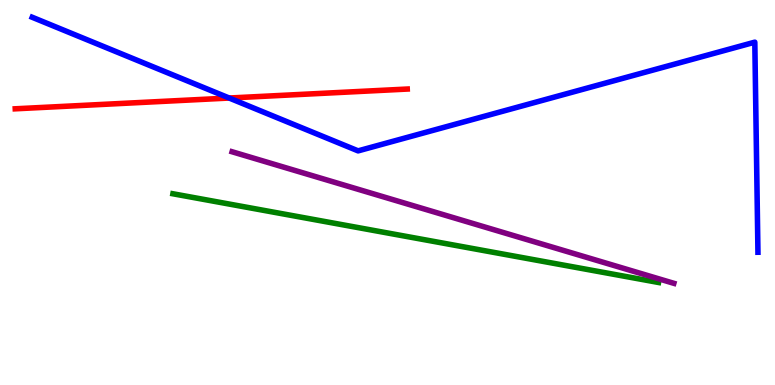[{'lines': ['blue', 'red'], 'intersections': [{'x': 2.96, 'y': 7.45}]}, {'lines': ['green', 'red'], 'intersections': []}, {'lines': ['purple', 'red'], 'intersections': []}, {'lines': ['blue', 'green'], 'intersections': []}, {'lines': ['blue', 'purple'], 'intersections': []}, {'lines': ['green', 'purple'], 'intersections': []}]